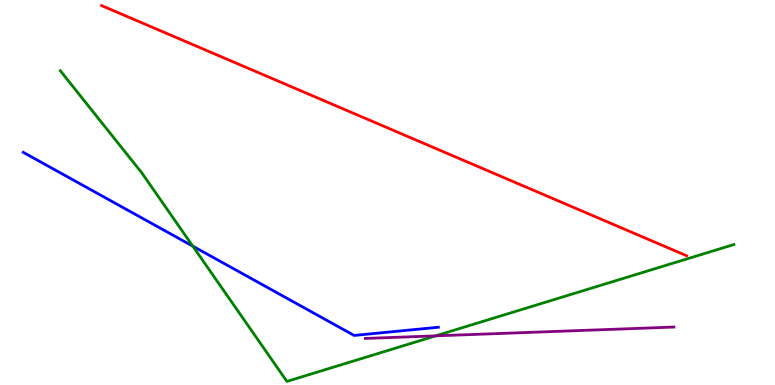[{'lines': ['blue', 'red'], 'intersections': []}, {'lines': ['green', 'red'], 'intersections': []}, {'lines': ['purple', 'red'], 'intersections': []}, {'lines': ['blue', 'green'], 'intersections': [{'x': 2.49, 'y': 3.61}]}, {'lines': ['blue', 'purple'], 'intersections': []}, {'lines': ['green', 'purple'], 'intersections': [{'x': 5.62, 'y': 1.28}]}]